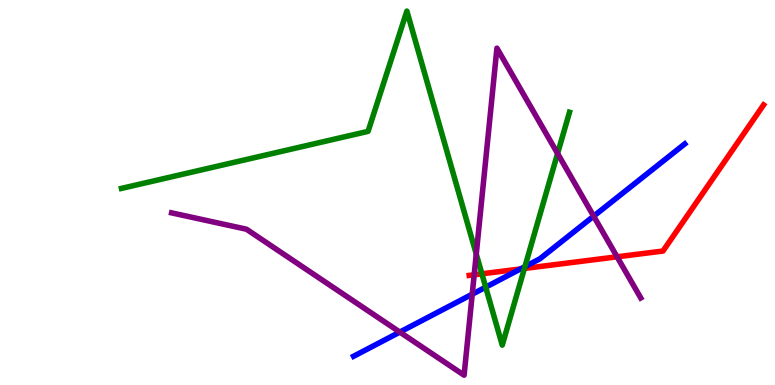[{'lines': ['blue', 'red'], 'intersections': [{'x': 6.72, 'y': 3.01}]}, {'lines': ['green', 'red'], 'intersections': [{'x': 6.22, 'y': 2.89}, {'x': 6.77, 'y': 3.03}]}, {'lines': ['purple', 'red'], 'intersections': [{'x': 6.12, 'y': 2.86}, {'x': 7.96, 'y': 3.33}]}, {'lines': ['blue', 'green'], 'intersections': [{'x': 6.27, 'y': 2.54}, {'x': 6.77, 'y': 3.07}]}, {'lines': ['blue', 'purple'], 'intersections': [{'x': 5.16, 'y': 1.37}, {'x': 6.09, 'y': 2.36}, {'x': 7.66, 'y': 4.39}]}, {'lines': ['green', 'purple'], 'intersections': [{'x': 6.15, 'y': 3.4}, {'x': 7.19, 'y': 6.01}]}]